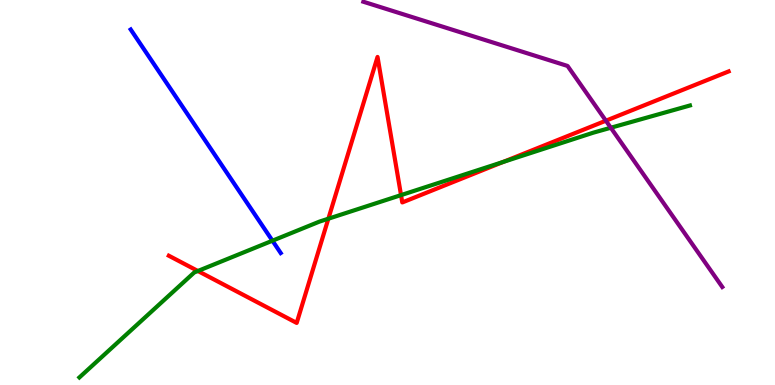[{'lines': ['blue', 'red'], 'intersections': []}, {'lines': ['green', 'red'], 'intersections': [{'x': 2.55, 'y': 2.96}, {'x': 4.24, 'y': 4.32}, {'x': 5.17, 'y': 4.93}, {'x': 6.49, 'y': 5.79}]}, {'lines': ['purple', 'red'], 'intersections': [{'x': 7.82, 'y': 6.86}]}, {'lines': ['blue', 'green'], 'intersections': [{'x': 3.52, 'y': 3.75}]}, {'lines': ['blue', 'purple'], 'intersections': []}, {'lines': ['green', 'purple'], 'intersections': [{'x': 7.88, 'y': 6.68}]}]